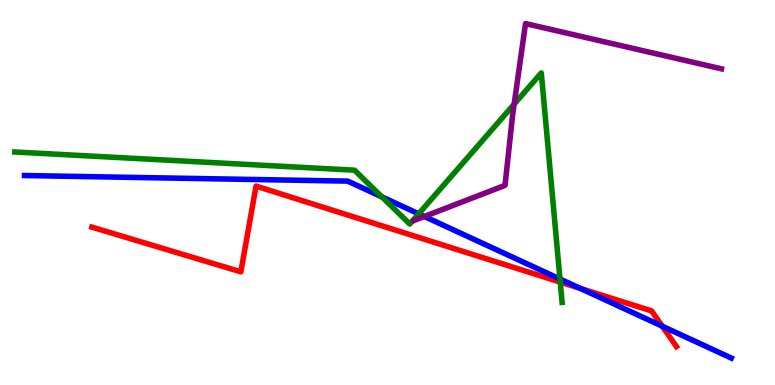[{'lines': ['blue', 'red'], 'intersections': [{'x': 7.49, 'y': 2.51}, {'x': 8.55, 'y': 1.53}]}, {'lines': ['green', 'red'], 'intersections': [{'x': 7.23, 'y': 2.67}]}, {'lines': ['purple', 'red'], 'intersections': []}, {'lines': ['blue', 'green'], 'intersections': [{'x': 4.93, 'y': 4.89}, {'x': 5.4, 'y': 4.45}, {'x': 7.23, 'y': 2.75}]}, {'lines': ['blue', 'purple'], 'intersections': [{'x': 5.48, 'y': 4.38}]}, {'lines': ['green', 'purple'], 'intersections': [{'x': 6.63, 'y': 7.3}]}]